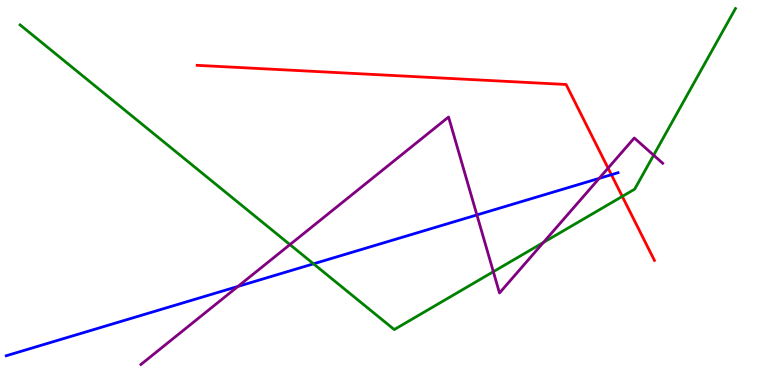[{'lines': ['blue', 'red'], 'intersections': [{'x': 7.89, 'y': 5.46}]}, {'lines': ['green', 'red'], 'intersections': [{'x': 8.03, 'y': 4.9}]}, {'lines': ['purple', 'red'], 'intersections': [{'x': 7.85, 'y': 5.63}]}, {'lines': ['blue', 'green'], 'intersections': [{'x': 4.05, 'y': 3.15}]}, {'lines': ['blue', 'purple'], 'intersections': [{'x': 3.07, 'y': 2.56}, {'x': 6.15, 'y': 4.42}, {'x': 7.73, 'y': 5.37}]}, {'lines': ['green', 'purple'], 'intersections': [{'x': 3.74, 'y': 3.65}, {'x': 6.37, 'y': 2.94}, {'x': 7.01, 'y': 3.7}, {'x': 8.43, 'y': 5.97}]}]